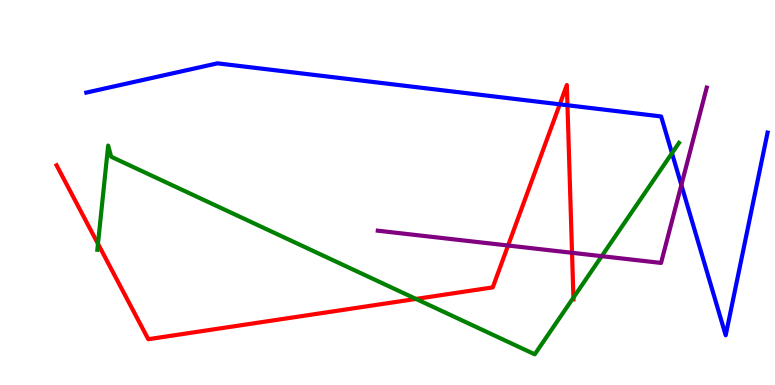[{'lines': ['blue', 'red'], 'intersections': [{'x': 7.22, 'y': 7.29}, {'x': 7.32, 'y': 7.27}]}, {'lines': ['green', 'red'], 'intersections': [{'x': 1.26, 'y': 3.67}, {'x': 5.37, 'y': 2.24}, {'x': 7.4, 'y': 2.27}]}, {'lines': ['purple', 'red'], 'intersections': [{'x': 6.56, 'y': 3.62}, {'x': 7.38, 'y': 3.43}]}, {'lines': ['blue', 'green'], 'intersections': [{'x': 8.67, 'y': 6.02}]}, {'lines': ['blue', 'purple'], 'intersections': [{'x': 8.79, 'y': 5.19}]}, {'lines': ['green', 'purple'], 'intersections': [{'x': 7.76, 'y': 3.35}]}]